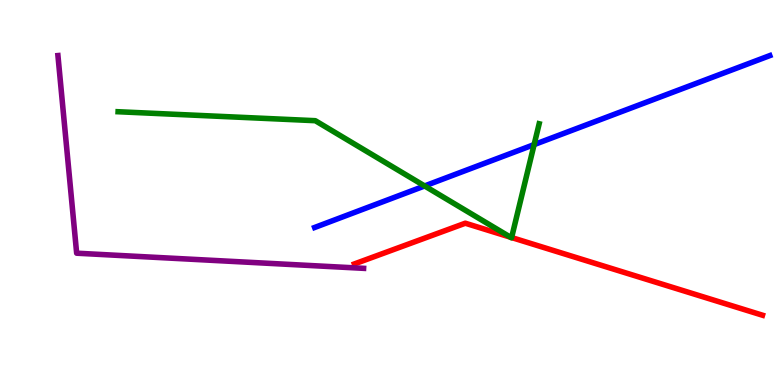[{'lines': ['blue', 'red'], 'intersections': []}, {'lines': ['green', 'red'], 'intersections': [{'x': 6.59, 'y': 3.84}, {'x': 6.6, 'y': 3.83}]}, {'lines': ['purple', 'red'], 'intersections': []}, {'lines': ['blue', 'green'], 'intersections': [{'x': 5.48, 'y': 5.17}, {'x': 6.89, 'y': 6.24}]}, {'lines': ['blue', 'purple'], 'intersections': []}, {'lines': ['green', 'purple'], 'intersections': []}]